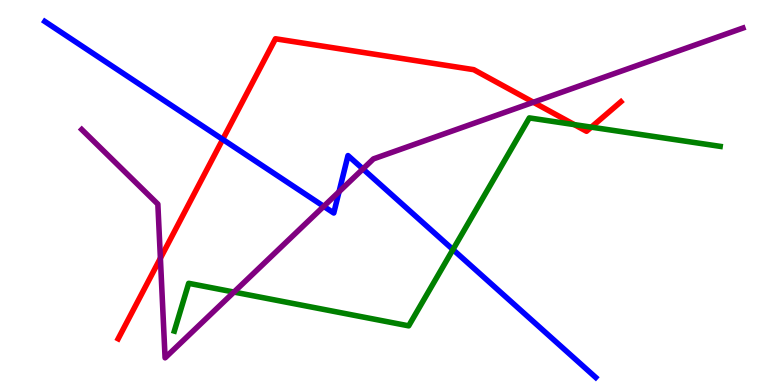[{'lines': ['blue', 'red'], 'intersections': [{'x': 2.87, 'y': 6.38}]}, {'lines': ['green', 'red'], 'intersections': [{'x': 7.41, 'y': 6.76}, {'x': 7.63, 'y': 6.7}]}, {'lines': ['purple', 'red'], 'intersections': [{'x': 2.07, 'y': 3.29}, {'x': 6.88, 'y': 7.34}]}, {'lines': ['blue', 'green'], 'intersections': [{'x': 5.84, 'y': 3.52}]}, {'lines': ['blue', 'purple'], 'intersections': [{'x': 4.18, 'y': 4.64}, {'x': 4.37, 'y': 5.02}, {'x': 4.68, 'y': 5.61}]}, {'lines': ['green', 'purple'], 'intersections': [{'x': 3.02, 'y': 2.41}]}]